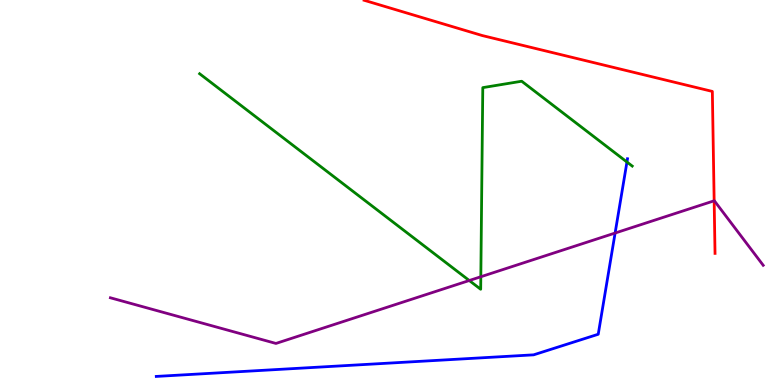[{'lines': ['blue', 'red'], 'intersections': []}, {'lines': ['green', 'red'], 'intersections': []}, {'lines': ['purple', 'red'], 'intersections': [{'x': 9.21, 'y': 4.78}]}, {'lines': ['blue', 'green'], 'intersections': [{'x': 8.09, 'y': 5.79}]}, {'lines': ['blue', 'purple'], 'intersections': [{'x': 7.94, 'y': 3.95}]}, {'lines': ['green', 'purple'], 'intersections': [{'x': 6.06, 'y': 2.71}, {'x': 6.2, 'y': 2.81}]}]